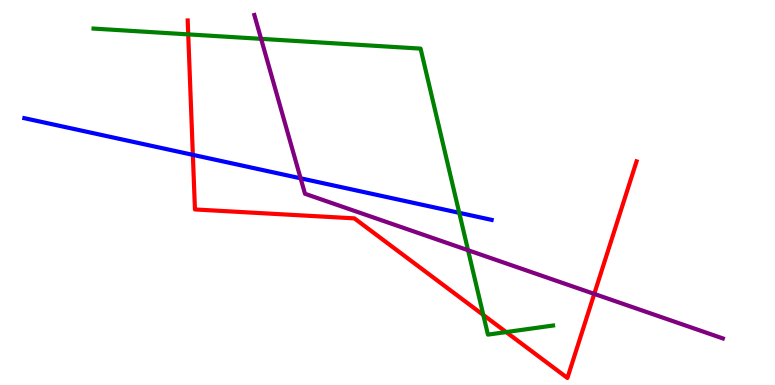[{'lines': ['blue', 'red'], 'intersections': [{'x': 2.49, 'y': 5.98}]}, {'lines': ['green', 'red'], 'intersections': [{'x': 2.43, 'y': 9.11}, {'x': 6.24, 'y': 1.82}, {'x': 6.53, 'y': 1.37}]}, {'lines': ['purple', 'red'], 'intersections': [{'x': 7.67, 'y': 2.37}]}, {'lines': ['blue', 'green'], 'intersections': [{'x': 5.93, 'y': 4.47}]}, {'lines': ['blue', 'purple'], 'intersections': [{'x': 3.88, 'y': 5.37}]}, {'lines': ['green', 'purple'], 'intersections': [{'x': 3.37, 'y': 8.99}, {'x': 6.04, 'y': 3.5}]}]